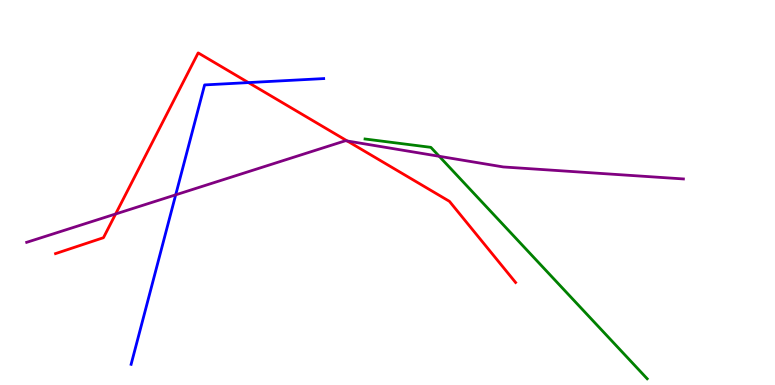[{'lines': ['blue', 'red'], 'intersections': [{'x': 3.21, 'y': 7.85}]}, {'lines': ['green', 'red'], 'intersections': []}, {'lines': ['purple', 'red'], 'intersections': [{'x': 1.49, 'y': 4.44}, {'x': 4.48, 'y': 6.34}]}, {'lines': ['blue', 'green'], 'intersections': []}, {'lines': ['blue', 'purple'], 'intersections': [{'x': 2.27, 'y': 4.94}]}, {'lines': ['green', 'purple'], 'intersections': [{'x': 5.67, 'y': 5.94}]}]